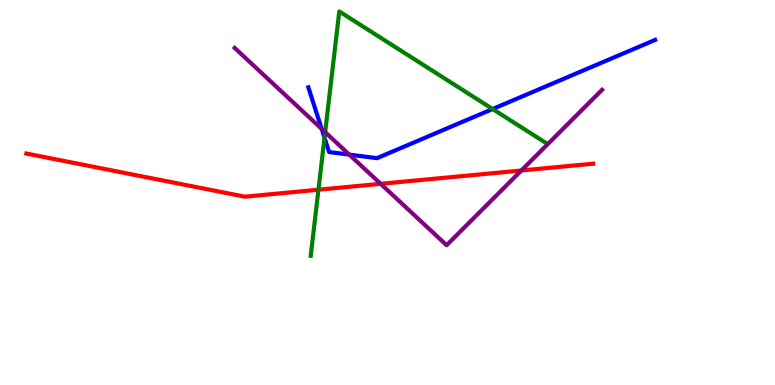[{'lines': ['blue', 'red'], 'intersections': []}, {'lines': ['green', 'red'], 'intersections': [{'x': 4.11, 'y': 5.07}]}, {'lines': ['purple', 'red'], 'intersections': [{'x': 4.91, 'y': 5.23}, {'x': 6.73, 'y': 5.57}]}, {'lines': ['blue', 'green'], 'intersections': [{'x': 4.19, 'y': 6.42}, {'x': 6.36, 'y': 7.17}]}, {'lines': ['blue', 'purple'], 'intersections': [{'x': 4.15, 'y': 6.65}, {'x': 4.51, 'y': 5.98}]}, {'lines': ['green', 'purple'], 'intersections': [{'x': 4.2, 'y': 6.57}]}]